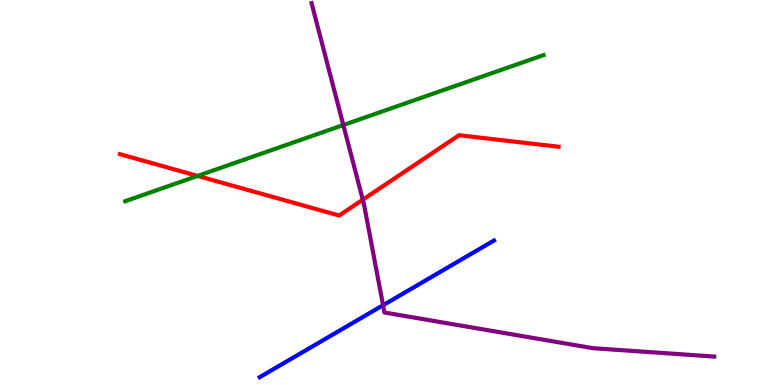[{'lines': ['blue', 'red'], 'intersections': []}, {'lines': ['green', 'red'], 'intersections': [{'x': 2.55, 'y': 5.43}]}, {'lines': ['purple', 'red'], 'intersections': [{'x': 4.68, 'y': 4.81}]}, {'lines': ['blue', 'green'], 'intersections': []}, {'lines': ['blue', 'purple'], 'intersections': [{'x': 4.94, 'y': 2.07}]}, {'lines': ['green', 'purple'], 'intersections': [{'x': 4.43, 'y': 6.75}]}]